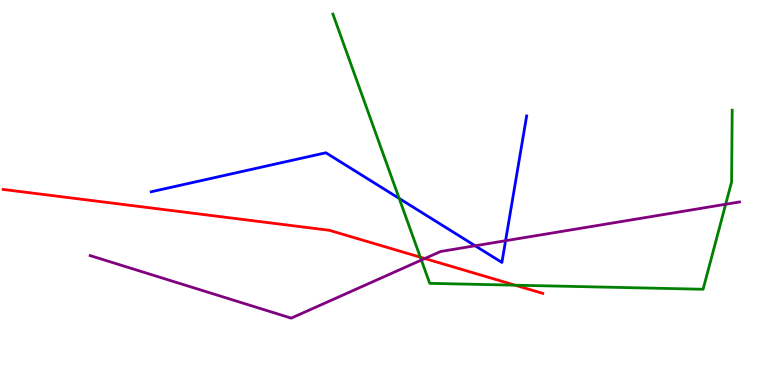[{'lines': ['blue', 'red'], 'intersections': []}, {'lines': ['green', 'red'], 'intersections': [{'x': 5.42, 'y': 3.32}, {'x': 6.65, 'y': 2.59}]}, {'lines': ['purple', 'red'], 'intersections': [{'x': 5.48, 'y': 3.29}]}, {'lines': ['blue', 'green'], 'intersections': [{'x': 5.15, 'y': 4.85}]}, {'lines': ['blue', 'purple'], 'intersections': [{'x': 6.13, 'y': 3.62}, {'x': 6.52, 'y': 3.75}]}, {'lines': ['green', 'purple'], 'intersections': [{'x': 5.44, 'y': 3.24}, {'x': 9.36, 'y': 4.69}]}]